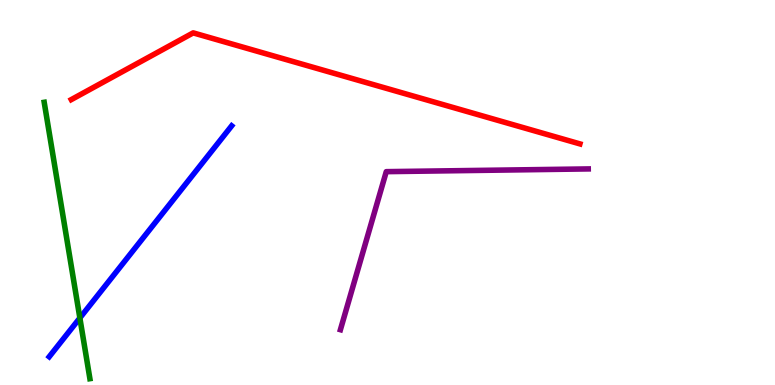[{'lines': ['blue', 'red'], 'intersections': []}, {'lines': ['green', 'red'], 'intersections': []}, {'lines': ['purple', 'red'], 'intersections': []}, {'lines': ['blue', 'green'], 'intersections': [{'x': 1.03, 'y': 1.74}]}, {'lines': ['blue', 'purple'], 'intersections': []}, {'lines': ['green', 'purple'], 'intersections': []}]